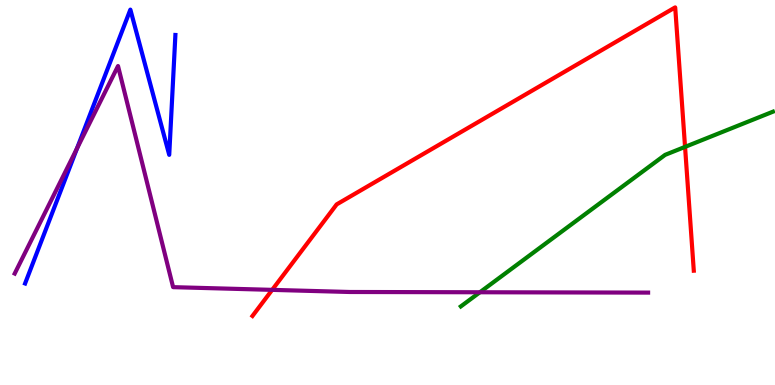[{'lines': ['blue', 'red'], 'intersections': []}, {'lines': ['green', 'red'], 'intersections': [{'x': 8.84, 'y': 6.18}]}, {'lines': ['purple', 'red'], 'intersections': [{'x': 3.51, 'y': 2.47}]}, {'lines': ['blue', 'green'], 'intersections': []}, {'lines': ['blue', 'purple'], 'intersections': [{'x': 0.994, 'y': 6.15}]}, {'lines': ['green', 'purple'], 'intersections': [{'x': 6.19, 'y': 2.41}]}]